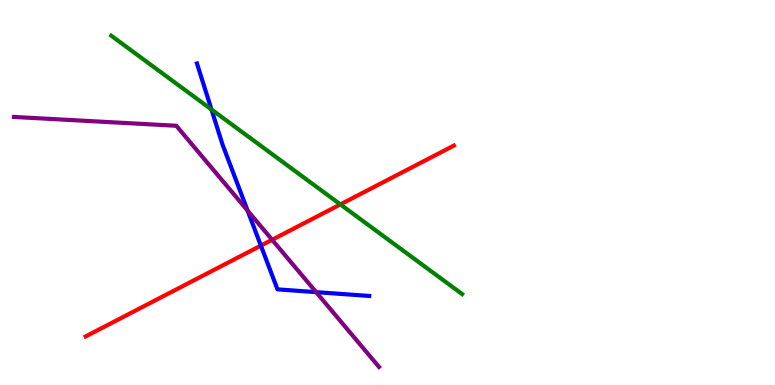[{'lines': ['blue', 'red'], 'intersections': [{'x': 3.37, 'y': 3.62}]}, {'lines': ['green', 'red'], 'intersections': [{'x': 4.39, 'y': 4.69}]}, {'lines': ['purple', 'red'], 'intersections': [{'x': 3.51, 'y': 3.77}]}, {'lines': ['blue', 'green'], 'intersections': [{'x': 2.73, 'y': 7.16}]}, {'lines': ['blue', 'purple'], 'intersections': [{'x': 3.19, 'y': 4.53}, {'x': 4.08, 'y': 2.41}]}, {'lines': ['green', 'purple'], 'intersections': []}]